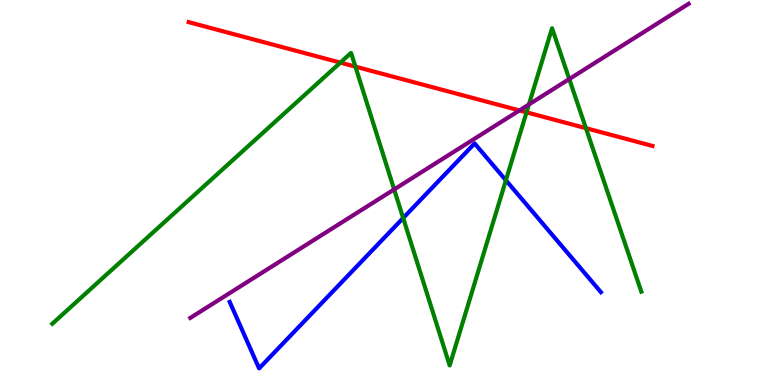[{'lines': ['blue', 'red'], 'intersections': []}, {'lines': ['green', 'red'], 'intersections': [{'x': 4.39, 'y': 8.37}, {'x': 4.59, 'y': 8.27}, {'x': 6.79, 'y': 7.08}, {'x': 7.56, 'y': 6.67}]}, {'lines': ['purple', 'red'], 'intersections': [{'x': 6.7, 'y': 7.13}]}, {'lines': ['blue', 'green'], 'intersections': [{'x': 5.2, 'y': 4.34}, {'x': 6.53, 'y': 5.32}]}, {'lines': ['blue', 'purple'], 'intersections': []}, {'lines': ['green', 'purple'], 'intersections': [{'x': 5.09, 'y': 5.08}, {'x': 6.82, 'y': 7.29}, {'x': 7.35, 'y': 7.95}]}]